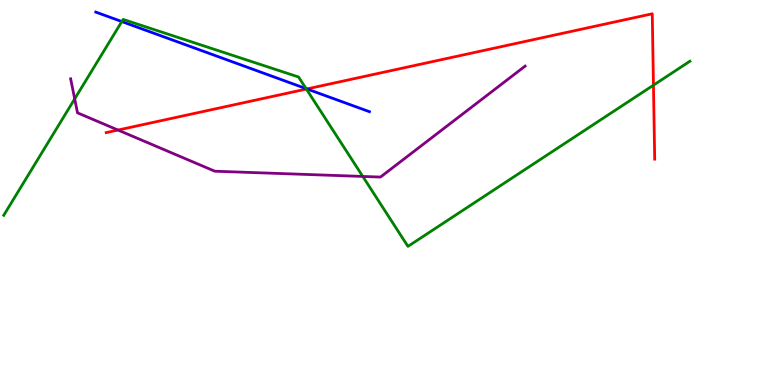[{'lines': ['blue', 'red'], 'intersections': [{'x': 3.96, 'y': 7.69}]}, {'lines': ['green', 'red'], 'intersections': [{'x': 3.95, 'y': 7.69}, {'x': 8.43, 'y': 7.79}]}, {'lines': ['purple', 'red'], 'intersections': [{'x': 1.52, 'y': 6.62}]}, {'lines': ['blue', 'green'], 'intersections': [{'x': 1.57, 'y': 9.44}, {'x': 3.95, 'y': 7.7}]}, {'lines': ['blue', 'purple'], 'intersections': []}, {'lines': ['green', 'purple'], 'intersections': [{'x': 0.964, 'y': 7.43}, {'x': 4.68, 'y': 5.42}]}]